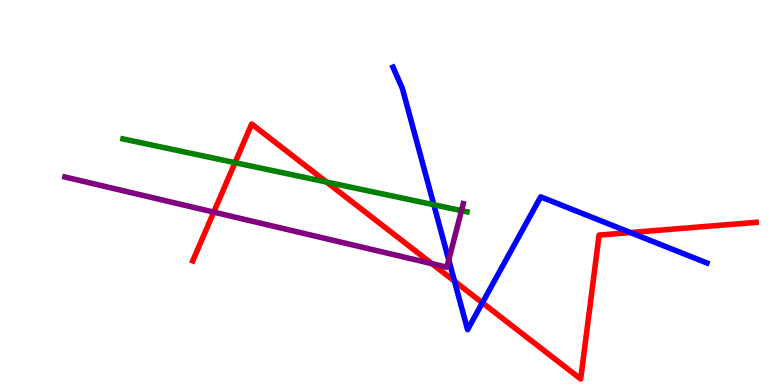[{'lines': ['blue', 'red'], 'intersections': [{'x': 5.86, 'y': 2.7}, {'x': 6.22, 'y': 2.14}, {'x': 8.13, 'y': 3.96}]}, {'lines': ['green', 'red'], 'intersections': [{'x': 3.03, 'y': 5.78}, {'x': 4.21, 'y': 5.27}]}, {'lines': ['purple', 'red'], 'intersections': [{'x': 2.76, 'y': 4.49}, {'x': 5.57, 'y': 3.15}]}, {'lines': ['blue', 'green'], 'intersections': [{'x': 5.6, 'y': 4.68}]}, {'lines': ['blue', 'purple'], 'intersections': [{'x': 5.79, 'y': 3.25}]}, {'lines': ['green', 'purple'], 'intersections': [{'x': 5.95, 'y': 4.53}]}]